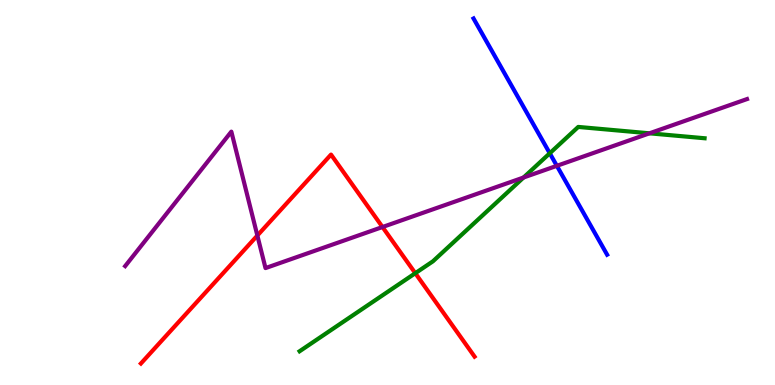[{'lines': ['blue', 'red'], 'intersections': []}, {'lines': ['green', 'red'], 'intersections': [{'x': 5.36, 'y': 2.9}]}, {'lines': ['purple', 'red'], 'intersections': [{'x': 3.32, 'y': 3.88}, {'x': 4.94, 'y': 4.1}]}, {'lines': ['blue', 'green'], 'intersections': [{'x': 7.09, 'y': 6.02}]}, {'lines': ['blue', 'purple'], 'intersections': [{'x': 7.19, 'y': 5.69}]}, {'lines': ['green', 'purple'], 'intersections': [{'x': 6.76, 'y': 5.39}, {'x': 8.38, 'y': 6.54}]}]